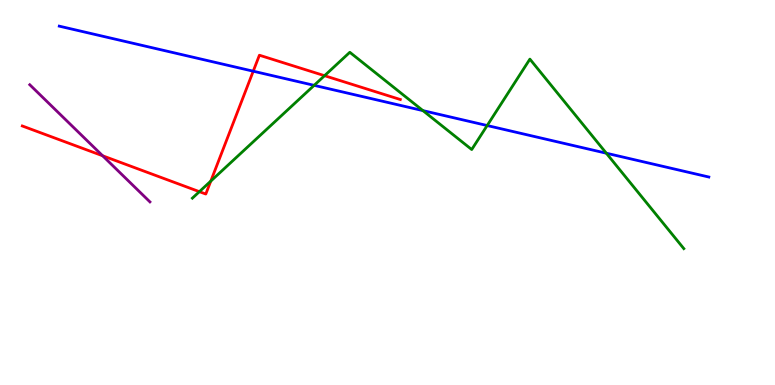[{'lines': ['blue', 'red'], 'intersections': [{'x': 3.27, 'y': 8.15}]}, {'lines': ['green', 'red'], 'intersections': [{'x': 2.57, 'y': 5.02}, {'x': 2.72, 'y': 5.3}, {'x': 4.19, 'y': 8.03}]}, {'lines': ['purple', 'red'], 'intersections': [{'x': 1.32, 'y': 5.95}]}, {'lines': ['blue', 'green'], 'intersections': [{'x': 4.05, 'y': 7.78}, {'x': 5.46, 'y': 7.13}, {'x': 6.29, 'y': 6.74}, {'x': 7.82, 'y': 6.02}]}, {'lines': ['blue', 'purple'], 'intersections': []}, {'lines': ['green', 'purple'], 'intersections': []}]